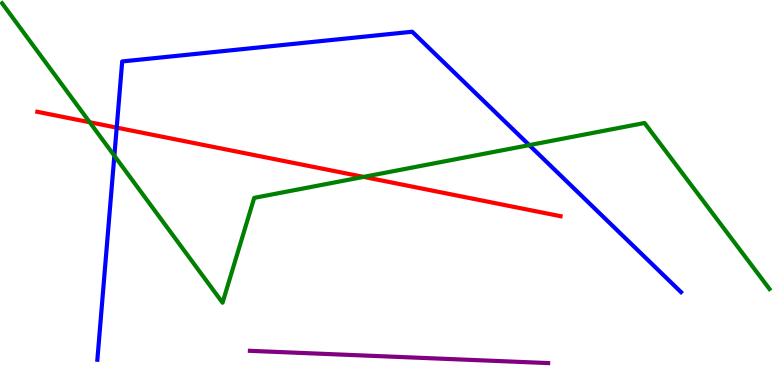[{'lines': ['blue', 'red'], 'intersections': [{'x': 1.51, 'y': 6.68}]}, {'lines': ['green', 'red'], 'intersections': [{'x': 1.16, 'y': 6.82}, {'x': 4.69, 'y': 5.41}]}, {'lines': ['purple', 'red'], 'intersections': []}, {'lines': ['blue', 'green'], 'intersections': [{'x': 1.48, 'y': 5.96}, {'x': 6.83, 'y': 6.23}]}, {'lines': ['blue', 'purple'], 'intersections': []}, {'lines': ['green', 'purple'], 'intersections': []}]